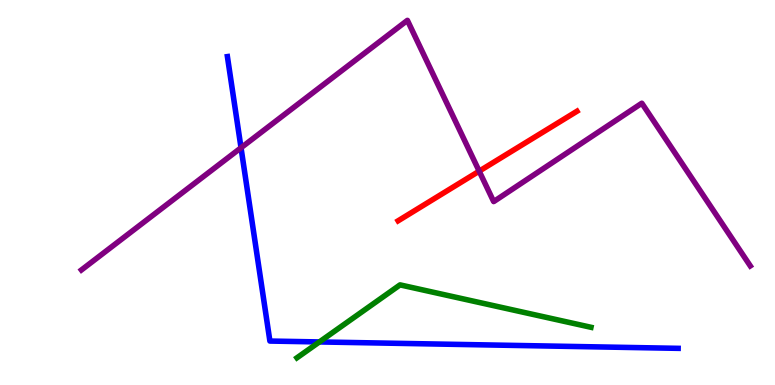[{'lines': ['blue', 'red'], 'intersections': []}, {'lines': ['green', 'red'], 'intersections': []}, {'lines': ['purple', 'red'], 'intersections': [{'x': 6.18, 'y': 5.55}]}, {'lines': ['blue', 'green'], 'intersections': [{'x': 4.12, 'y': 1.12}]}, {'lines': ['blue', 'purple'], 'intersections': [{'x': 3.11, 'y': 6.16}]}, {'lines': ['green', 'purple'], 'intersections': []}]